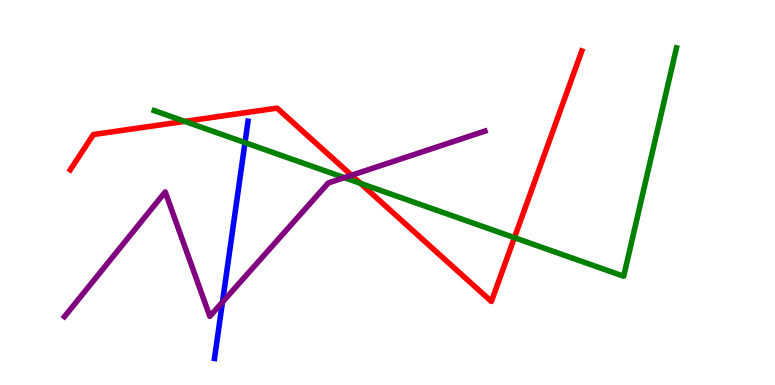[{'lines': ['blue', 'red'], 'intersections': []}, {'lines': ['green', 'red'], 'intersections': [{'x': 2.38, 'y': 6.85}, {'x': 4.65, 'y': 5.24}, {'x': 6.64, 'y': 3.83}]}, {'lines': ['purple', 'red'], 'intersections': [{'x': 4.54, 'y': 5.45}]}, {'lines': ['blue', 'green'], 'intersections': [{'x': 3.16, 'y': 6.3}]}, {'lines': ['blue', 'purple'], 'intersections': [{'x': 2.87, 'y': 2.15}]}, {'lines': ['green', 'purple'], 'intersections': [{'x': 4.44, 'y': 5.39}]}]